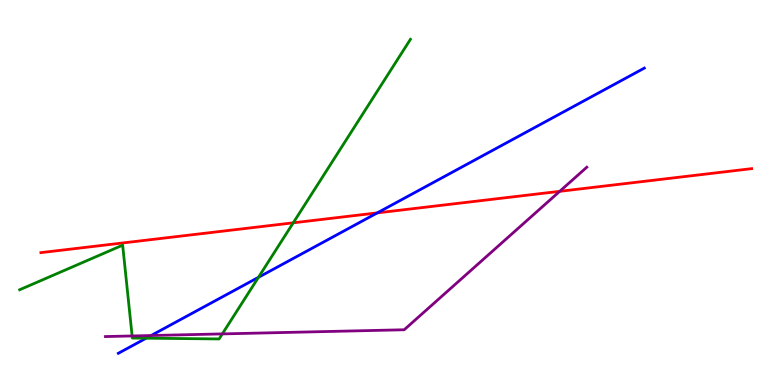[{'lines': ['blue', 'red'], 'intersections': [{'x': 4.87, 'y': 4.47}]}, {'lines': ['green', 'red'], 'intersections': [{'x': 3.78, 'y': 4.21}]}, {'lines': ['purple', 'red'], 'intersections': [{'x': 7.22, 'y': 5.03}]}, {'lines': ['blue', 'green'], 'intersections': [{'x': 1.89, 'y': 1.22}, {'x': 3.33, 'y': 2.8}]}, {'lines': ['blue', 'purple'], 'intersections': [{'x': 1.95, 'y': 1.29}]}, {'lines': ['green', 'purple'], 'intersections': [{'x': 1.7, 'y': 1.27}, {'x': 2.87, 'y': 1.33}]}]